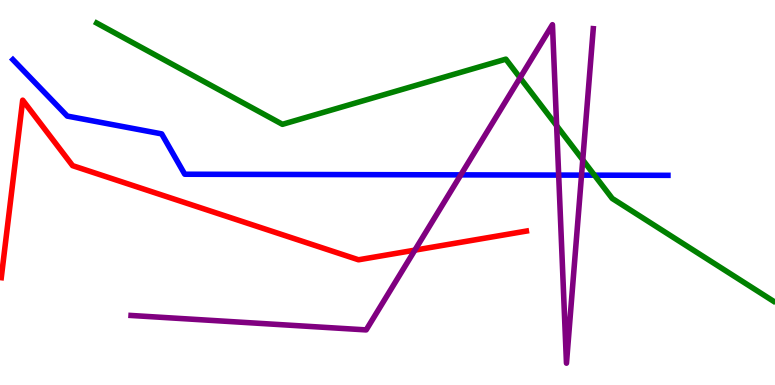[{'lines': ['blue', 'red'], 'intersections': []}, {'lines': ['green', 'red'], 'intersections': []}, {'lines': ['purple', 'red'], 'intersections': [{'x': 5.35, 'y': 3.5}]}, {'lines': ['blue', 'green'], 'intersections': [{'x': 7.67, 'y': 5.45}]}, {'lines': ['blue', 'purple'], 'intersections': [{'x': 5.95, 'y': 5.46}, {'x': 7.21, 'y': 5.45}, {'x': 7.5, 'y': 5.45}]}, {'lines': ['green', 'purple'], 'intersections': [{'x': 6.71, 'y': 7.98}, {'x': 7.18, 'y': 6.74}, {'x': 7.52, 'y': 5.85}]}]